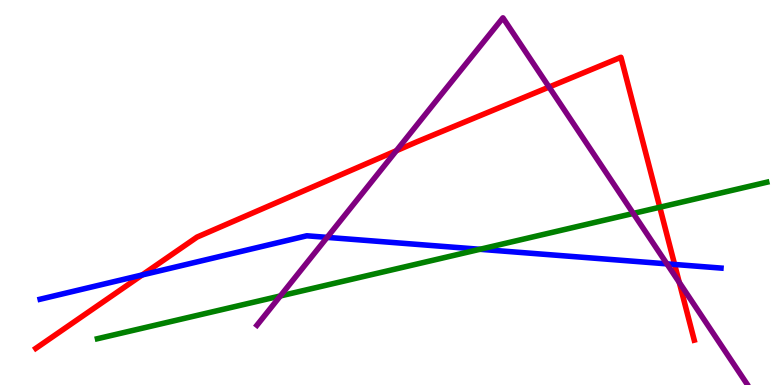[{'lines': ['blue', 'red'], 'intersections': [{'x': 1.83, 'y': 2.86}, {'x': 8.7, 'y': 3.13}]}, {'lines': ['green', 'red'], 'intersections': [{'x': 8.51, 'y': 4.62}]}, {'lines': ['purple', 'red'], 'intersections': [{'x': 5.11, 'y': 6.09}, {'x': 7.08, 'y': 7.74}, {'x': 8.76, 'y': 2.66}]}, {'lines': ['blue', 'green'], 'intersections': [{'x': 6.19, 'y': 3.53}]}, {'lines': ['blue', 'purple'], 'intersections': [{'x': 4.22, 'y': 3.83}, {'x': 8.61, 'y': 3.15}]}, {'lines': ['green', 'purple'], 'intersections': [{'x': 3.62, 'y': 2.31}, {'x': 8.17, 'y': 4.46}]}]